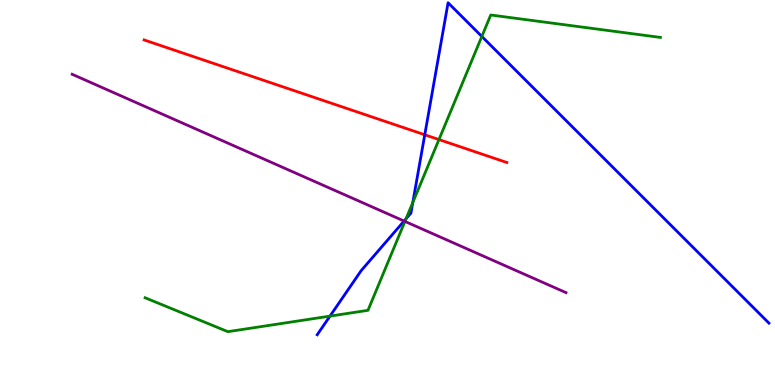[{'lines': ['blue', 'red'], 'intersections': [{'x': 5.48, 'y': 6.5}]}, {'lines': ['green', 'red'], 'intersections': [{'x': 5.66, 'y': 6.37}]}, {'lines': ['purple', 'red'], 'intersections': []}, {'lines': ['blue', 'green'], 'intersections': [{'x': 4.26, 'y': 1.79}, {'x': 5.24, 'y': 4.32}, {'x': 5.33, 'y': 4.74}, {'x': 6.22, 'y': 9.05}]}, {'lines': ['blue', 'purple'], 'intersections': [{'x': 5.21, 'y': 4.26}]}, {'lines': ['green', 'purple'], 'intersections': [{'x': 5.22, 'y': 4.25}]}]